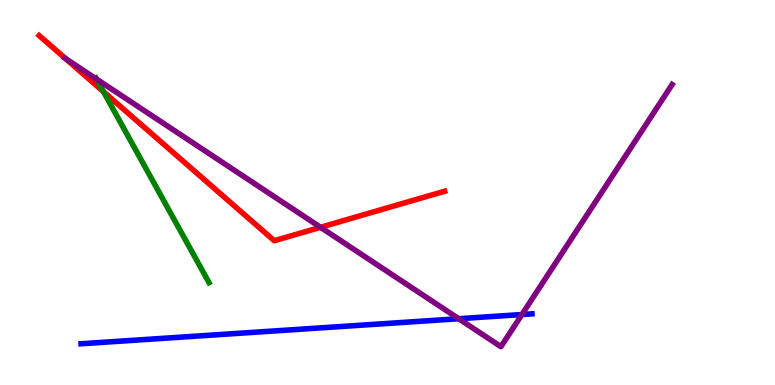[{'lines': ['blue', 'red'], 'intersections': []}, {'lines': ['green', 'red'], 'intersections': [{'x': 1.34, 'y': 7.62}]}, {'lines': ['purple', 'red'], 'intersections': [{'x': 0.844, 'y': 8.48}, {'x': 4.14, 'y': 4.1}]}, {'lines': ['blue', 'green'], 'intersections': []}, {'lines': ['blue', 'purple'], 'intersections': [{'x': 5.92, 'y': 1.72}, {'x': 6.73, 'y': 1.83}]}, {'lines': ['green', 'purple'], 'intersections': [{'x': 1.24, 'y': 7.95}]}]